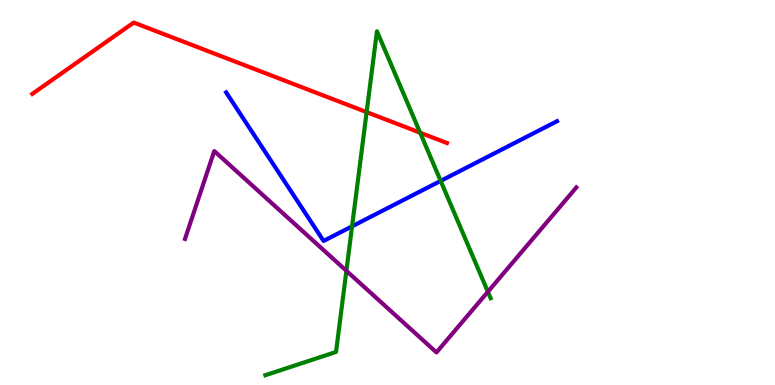[{'lines': ['blue', 'red'], 'intersections': []}, {'lines': ['green', 'red'], 'intersections': [{'x': 4.73, 'y': 7.09}, {'x': 5.42, 'y': 6.55}]}, {'lines': ['purple', 'red'], 'intersections': []}, {'lines': ['blue', 'green'], 'intersections': [{'x': 4.54, 'y': 4.12}, {'x': 5.69, 'y': 5.3}]}, {'lines': ['blue', 'purple'], 'intersections': []}, {'lines': ['green', 'purple'], 'intersections': [{'x': 4.47, 'y': 2.97}, {'x': 6.3, 'y': 2.42}]}]